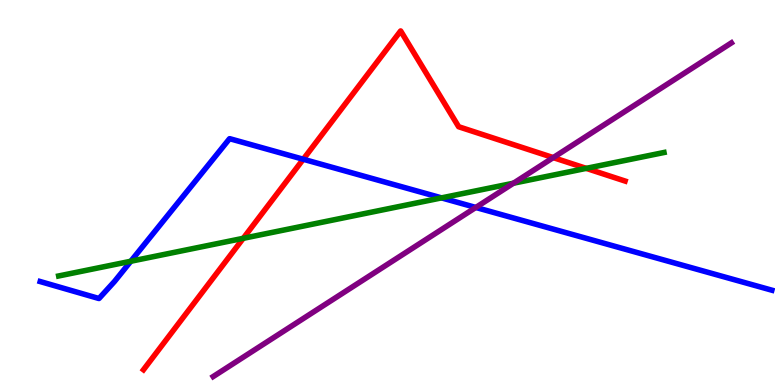[{'lines': ['blue', 'red'], 'intersections': [{'x': 3.91, 'y': 5.86}]}, {'lines': ['green', 'red'], 'intersections': [{'x': 3.14, 'y': 3.81}, {'x': 7.56, 'y': 5.63}]}, {'lines': ['purple', 'red'], 'intersections': [{'x': 7.14, 'y': 5.91}]}, {'lines': ['blue', 'green'], 'intersections': [{'x': 1.69, 'y': 3.21}, {'x': 5.7, 'y': 4.86}]}, {'lines': ['blue', 'purple'], 'intersections': [{'x': 6.14, 'y': 4.61}]}, {'lines': ['green', 'purple'], 'intersections': [{'x': 6.63, 'y': 5.24}]}]